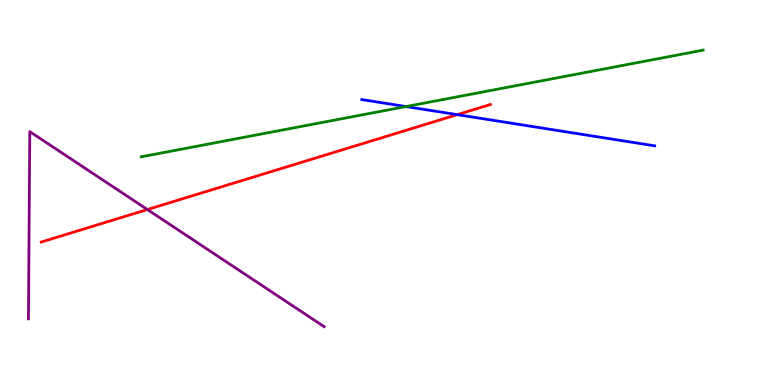[{'lines': ['blue', 'red'], 'intersections': [{'x': 5.9, 'y': 7.02}]}, {'lines': ['green', 'red'], 'intersections': []}, {'lines': ['purple', 'red'], 'intersections': [{'x': 1.9, 'y': 4.56}]}, {'lines': ['blue', 'green'], 'intersections': [{'x': 5.24, 'y': 7.23}]}, {'lines': ['blue', 'purple'], 'intersections': []}, {'lines': ['green', 'purple'], 'intersections': []}]